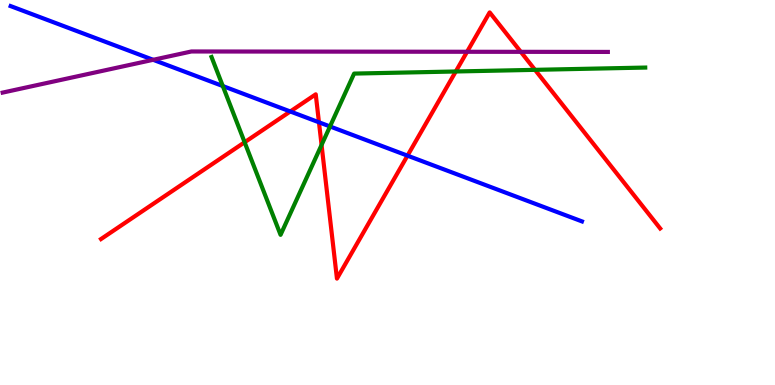[{'lines': ['blue', 'red'], 'intersections': [{'x': 3.75, 'y': 7.1}, {'x': 4.12, 'y': 6.82}, {'x': 5.26, 'y': 5.96}]}, {'lines': ['green', 'red'], 'intersections': [{'x': 3.16, 'y': 6.31}, {'x': 4.15, 'y': 6.23}, {'x': 5.88, 'y': 8.14}, {'x': 6.9, 'y': 8.19}]}, {'lines': ['purple', 'red'], 'intersections': [{'x': 6.03, 'y': 8.66}, {'x': 6.72, 'y': 8.65}]}, {'lines': ['blue', 'green'], 'intersections': [{'x': 2.87, 'y': 7.77}, {'x': 4.26, 'y': 6.72}]}, {'lines': ['blue', 'purple'], 'intersections': [{'x': 1.98, 'y': 8.45}]}, {'lines': ['green', 'purple'], 'intersections': []}]